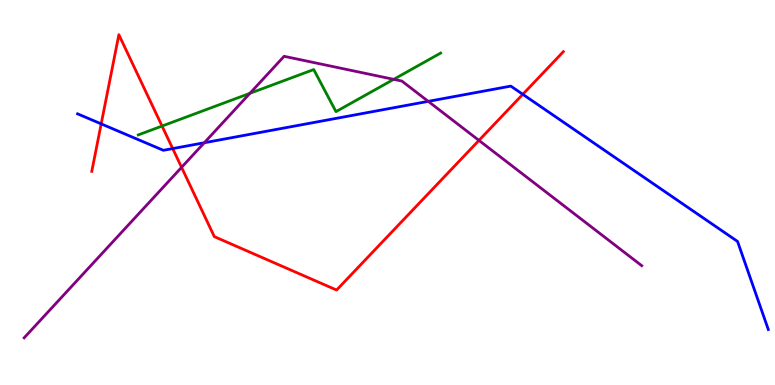[{'lines': ['blue', 'red'], 'intersections': [{'x': 1.31, 'y': 6.78}, {'x': 2.23, 'y': 6.14}, {'x': 6.75, 'y': 7.55}]}, {'lines': ['green', 'red'], 'intersections': [{'x': 2.09, 'y': 6.73}]}, {'lines': ['purple', 'red'], 'intersections': [{'x': 2.34, 'y': 5.65}, {'x': 6.18, 'y': 6.35}]}, {'lines': ['blue', 'green'], 'intersections': []}, {'lines': ['blue', 'purple'], 'intersections': [{'x': 2.64, 'y': 6.29}, {'x': 5.53, 'y': 7.37}]}, {'lines': ['green', 'purple'], 'intersections': [{'x': 3.22, 'y': 7.58}, {'x': 5.08, 'y': 7.94}]}]